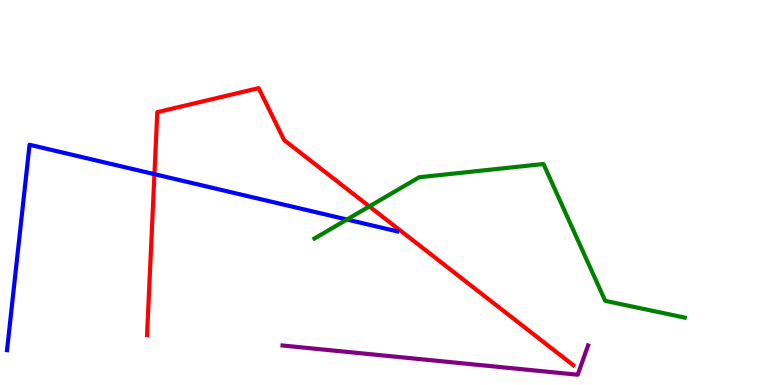[{'lines': ['blue', 'red'], 'intersections': [{'x': 1.99, 'y': 5.48}]}, {'lines': ['green', 'red'], 'intersections': [{'x': 4.77, 'y': 4.64}]}, {'lines': ['purple', 'red'], 'intersections': []}, {'lines': ['blue', 'green'], 'intersections': [{'x': 4.48, 'y': 4.3}]}, {'lines': ['blue', 'purple'], 'intersections': []}, {'lines': ['green', 'purple'], 'intersections': []}]